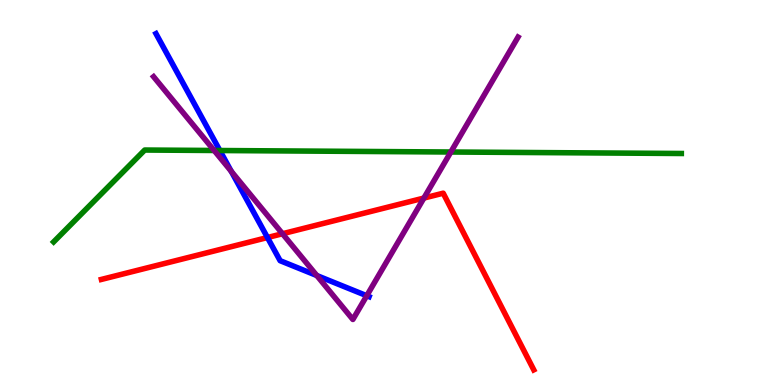[{'lines': ['blue', 'red'], 'intersections': [{'x': 3.45, 'y': 3.83}]}, {'lines': ['green', 'red'], 'intersections': []}, {'lines': ['purple', 'red'], 'intersections': [{'x': 3.65, 'y': 3.93}, {'x': 5.47, 'y': 4.86}]}, {'lines': ['blue', 'green'], 'intersections': [{'x': 2.84, 'y': 6.09}]}, {'lines': ['blue', 'purple'], 'intersections': [{'x': 2.98, 'y': 5.55}, {'x': 4.09, 'y': 2.84}, {'x': 4.73, 'y': 2.32}]}, {'lines': ['green', 'purple'], 'intersections': [{'x': 2.76, 'y': 6.09}, {'x': 5.82, 'y': 6.05}]}]